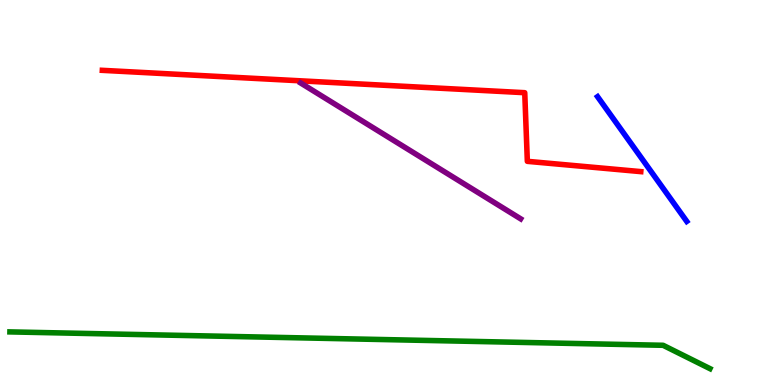[{'lines': ['blue', 'red'], 'intersections': []}, {'lines': ['green', 'red'], 'intersections': []}, {'lines': ['purple', 'red'], 'intersections': []}, {'lines': ['blue', 'green'], 'intersections': []}, {'lines': ['blue', 'purple'], 'intersections': []}, {'lines': ['green', 'purple'], 'intersections': []}]